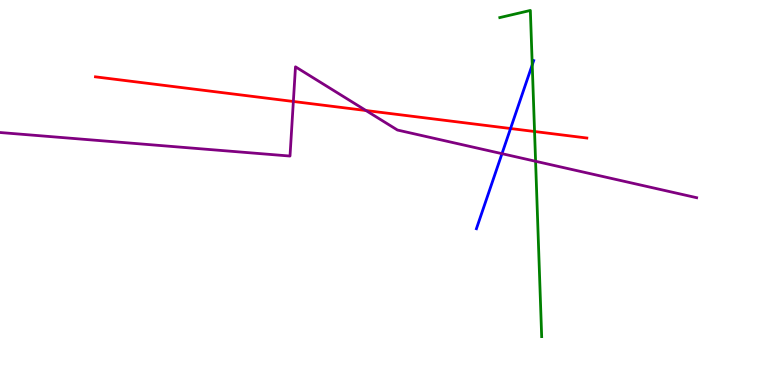[{'lines': ['blue', 'red'], 'intersections': [{'x': 6.59, 'y': 6.66}]}, {'lines': ['green', 'red'], 'intersections': [{'x': 6.9, 'y': 6.58}]}, {'lines': ['purple', 'red'], 'intersections': [{'x': 3.79, 'y': 7.36}, {'x': 4.72, 'y': 7.13}]}, {'lines': ['blue', 'green'], 'intersections': [{'x': 6.87, 'y': 8.32}]}, {'lines': ['blue', 'purple'], 'intersections': [{'x': 6.48, 'y': 6.01}]}, {'lines': ['green', 'purple'], 'intersections': [{'x': 6.91, 'y': 5.81}]}]